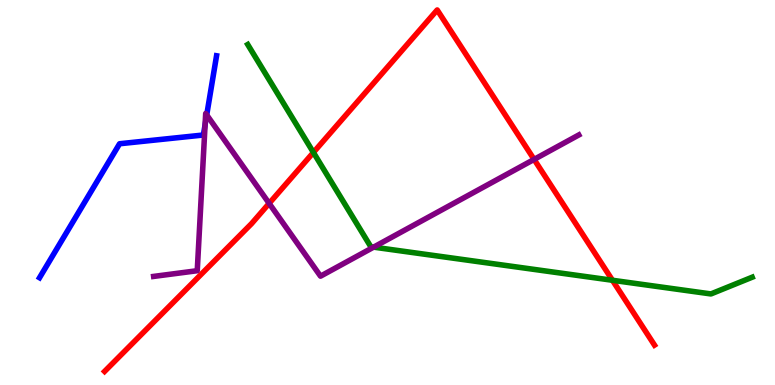[{'lines': ['blue', 'red'], 'intersections': []}, {'lines': ['green', 'red'], 'intersections': [{'x': 4.04, 'y': 6.04}, {'x': 7.9, 'y': 2.72}]}, {'lines': ['purple', 'red'], 'intersections': [{'x': 3.47, 'y': 4.72}, {'x': 6.89, 'y': 5.86}]}, {'lines': ['blue', 'green'], 'intersections': []}, {'lines': ['blue', 'purple'], 'intersections': [{'x': 2.65, 'y': 6.76}, {'x': 2.67, 'y': 7.01}]}, {'lines': ['green', 'purple'], 'intersections': [{'x': 4.82, 'y': 3.58}]}]